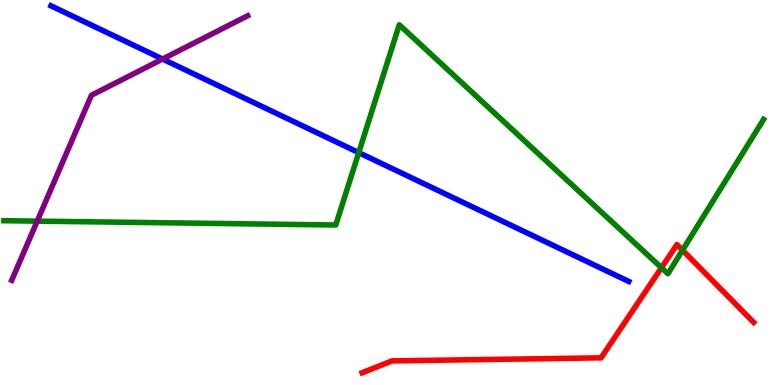[{'lines': ['blue', 'red'], 'intersections': []}, {'lines': ['green', 'red'], 'intersections': [{'x': 8.53, 'y': 3.05}, {'x': 8.81, 'y': 3.5}]}, {'lines': ['purple', 'red'], 'intersections': []}, {'lines': ['blue', 'green'], 'intersections': [{'x': 4.63, 'y': 6.04}]}, {'lines': ['blue', 'purple'], 'intersections': [{'x': 2.1, 'y': 8.47}]}, {'lines': ['green', 'purple'], 'intersections': [{'x': 0.48, 'y': 4.26}]}]